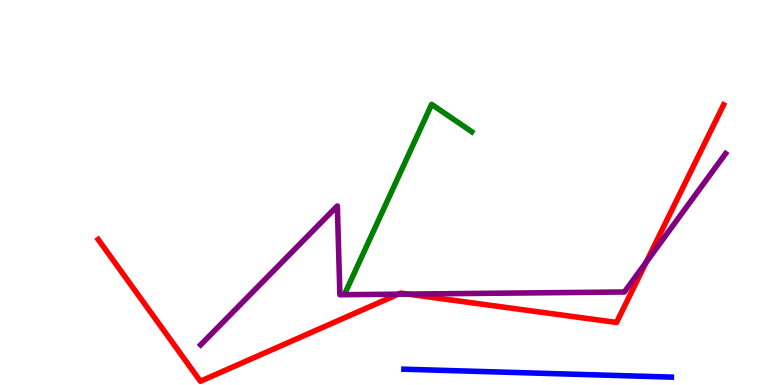[{'lines': ['blue', 'red'], 'intersections': []}, {'lines': ['green', 'red'], 'intersections': []}, {'lines': ['purple', 'red'], 'intersections': [{'x': 5.14, 'y': 2.36}, {'x': 5.26, 'y': 2.36}, {'x': 8.34, 'y': 3.19}]}, {'lines': ['blue', 'green'], 'intersections': []}, {'lines': ['blue', 'purple'], 'intersections': []}, {'lines': ['green', 'purple'], 'intersections': []}]